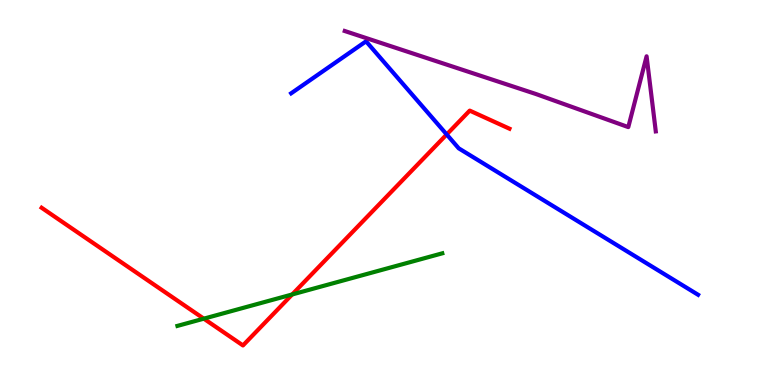[{'lines': ['blue', 'red'], 'intersections': [{'x': 5.76, 'y': 6.51}]}, {'lines': ['green', 'red'], 'intersections': [{'x': 2.63, 'y': 1.72}, {'x': 3.77, 'y': 2.35}]}, {'lines': ['purple', 'red'], 'intersections': []}, {'lines': ['blue', 'green'], 'intersections': []}, {'lines': ['blue', 'purple'], 'intersections': []}, {'lines': ['green', 'purple'], 'intersections': []}]